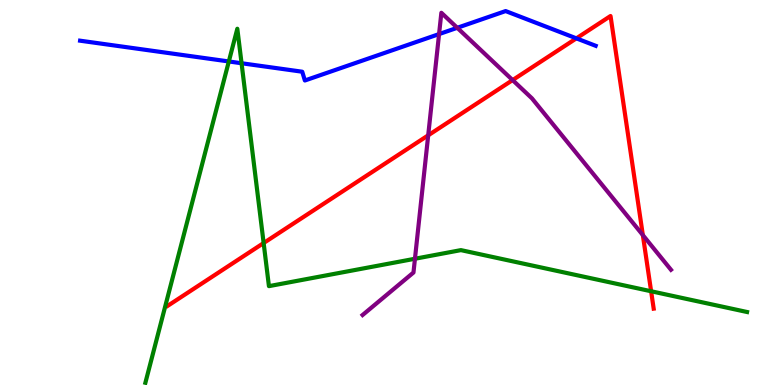[{'lines': ['blue', 'red'], 'intersections': [{'x': 7.44, 'y': 9.0}]}, {'lines': ['green', 'red'], 'intersections': [{'x': 3.4, 'y': 3.69}, {'x': 8.4, 'y': 2.43}]}, {'lines': ['purple', 'red'], 'intersections': [{'x': 5.53, 'y': 6.48}, {'x': 6.61, 'y': 7.92}, {'x': 8.29, 'y': 3.89}]}, {'lines': ['blue', 'green'], 'intersections': [{'x': 2.95, 'y': 8.4}, {'x': 3.12, 'y': 8.36}]}, {'lines': ['blue', 'purple'], 'intersections': [{'x': 5.67, 'y': 9.11}, {'x': 5.9, 'y': 9.28}]}, {'lines': ['green', 'purple'], 'intersections': [{'x': 5.35, 'y': 3.28}]}]